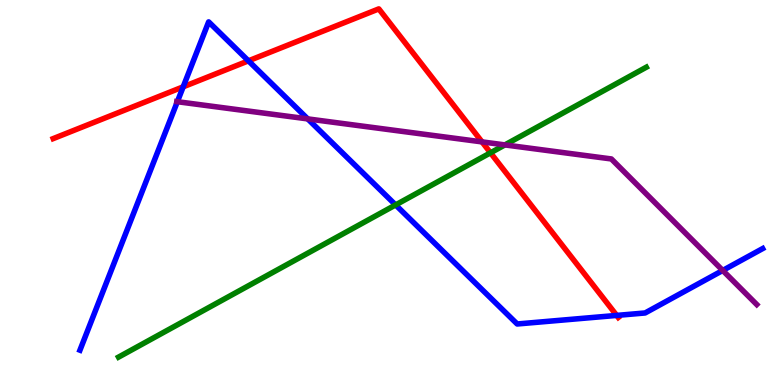[{'lines': ['blue', 'red'], 'intersections': [{'x': 2.36, 'y': 7.74}, {'x': 3.21, 'y': 8.42}, {'x': 7.96, 'y': 1.81}]}, {'lines': ['green', 'red'], 'intersections': [{'x': 6.33, 'y': 6.03}]}, {'lines': ['purple', 'red'], 'intersections': [{'x': 6.22, 'y': 6.31}]}, {'lines': ['blue', 'green'], 'intersections': [{'x': 5.1, 'y': 4.68}]}, {'lines': ['blue', 'purple'], 'intersections': [{'x': 2.29, 'y': 7.36}, {'x': 3.97, 'y': 6.91}, {'x': 9.33, 'y': 2.98}]}, {'lines': ['green', 'purple'], 'intersections': [{'x': 6.51, 'y': 6.24}]}]